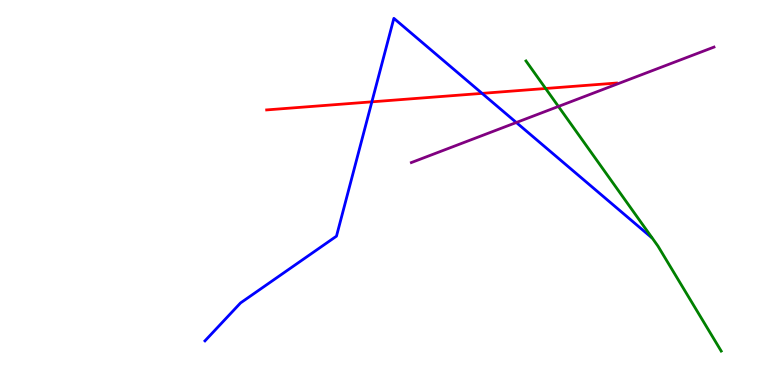[{'lines': ['blue', 'red'], 'intersections': [{'x': 4.8, 'y': 7.35}, {'x': 6.22, 'y': 7.57}]}, {'lines': ['green', 'red'], 'intersections': [{'x': 7.04, 'y': 7.7}]}, {'lines': ['purple', 'red'], 'intersections': []}, {'lines': ['blue', 'green'], 'intersections': []}, {'lines': ['blue', 'purple'], 'intersections': [{'x': 6.66, 'y': 6.82}]}, {'lines': ['green', 'purple'], 'intersections': [{'x': 7.21, 'y': 7.24}]}]